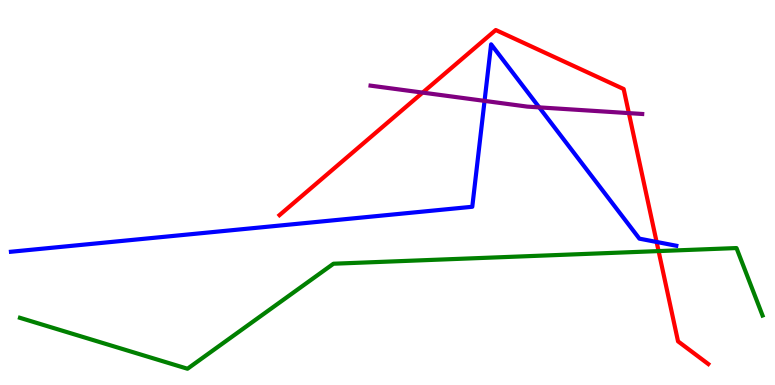[{'lines': ['blue', 'red'], 'intersections': [{'x': 8.47, 'y': 3.72}]}, {'lines': ['green', 'red'], 'intersections': [{'x': 8.5, 'y': 3.48}]}, {'lines': ['purple', 'red'], 'intersections': [{'x': 5.45, 'y': 7.59}, {'x': 8.11, 'y': 7.06}]}, {'lines': ['blue', 'green'], 'intersections': []}, {'lines': ['blue', 'purple'], 'intersections': [{'x': 6.25, 'y': 7.38}, {'x': 6.96, 'y': 7.21}]}, {'lines': ['green', 'purple'], 'intersections': []}]